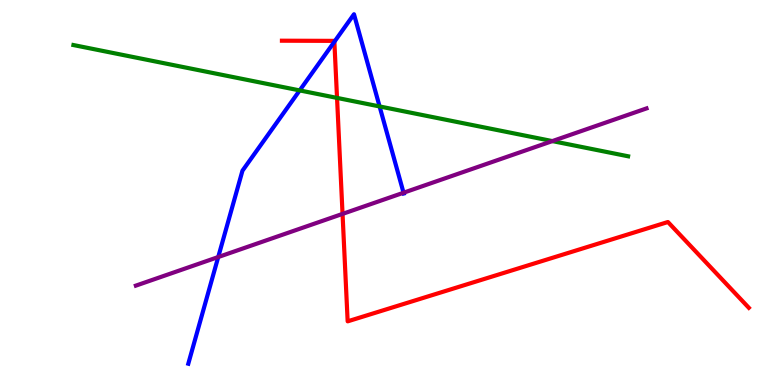[{'lines': ['blue', 'red'], 'intersections': [{'x': 4.31, 'y': 8.92}]}, {'lines': ['green', 'red'], 'intersections': [{'x': 4.35, 'y': 7.46}]}, {'lines': ['purple', 'red'], 'intersections': [{'x': 4.42, 'y': 4.44}]}, {'lines': ['blue', 'green'], 'intersections': [{'x': 3.87, 'y': 7.65}, {'x': 4.9, 'y': 7.24}]}, {'lines': ['blue', 'purple'], 'intersections': [{'x': 2.82, 'y': 3.32}, {'x': 5.21, 'y': 4.99}]}, {'lines': ['green', 'purple'], 'intersections': [{'x': 7.13, 'y': 6.34}]}]